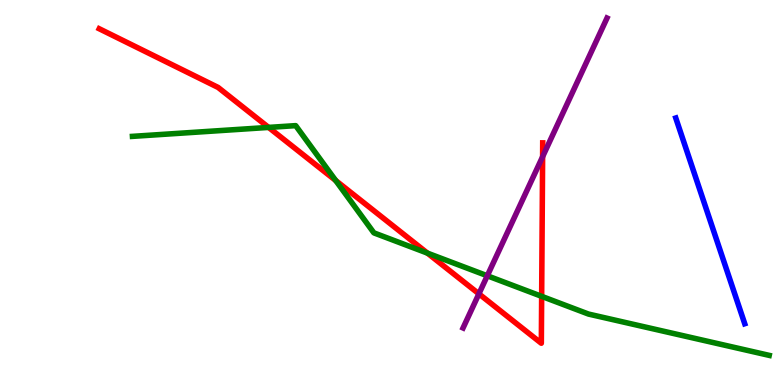[{'lines': ['blue', 'red'], 'intersections': []}, {'lines': ['green', 'red'], 'intersections': [{'x': 3.47, 'y': 6.69}, {'x': 4.33, 'y': 5.31}, {'x': 5.52, 'y': 3.42}, {'x': 6.99, 'y': 2.3}]}, {'lines': ['purple', 'red'], 'intersections': [{'x': 6.18, 'y': 2.37}, {'x': 7.0, 'y': 5.93}]}, {'lines': ['blue', 'green'], 'intersections': []}, {'lines': ['blue', 'purple'], 'intersections': []}, {'lines': ['green', 'purple'], 'intersections': [{'x': 6.29, 'y': 2.84}]}]